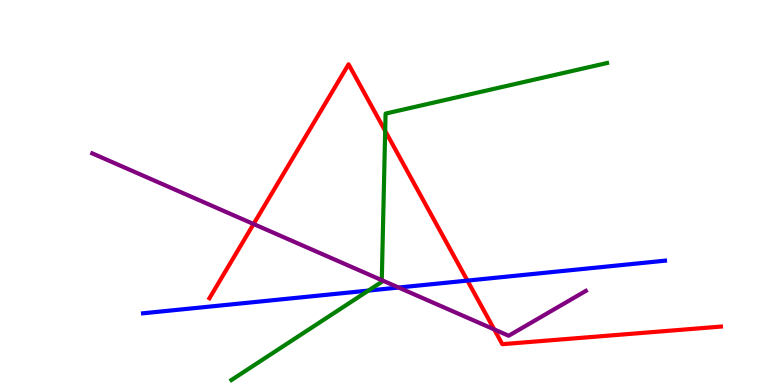[{'lines': ['blue', 'red'], 'intersections': [{'x': 6.03, 'y': 2.71}]}, {'lines': ['green', 'red'], 'intersections': [{'x': 4.97, 'y': 6.6}]}, {'lines': ['purple', 'red'], 'intersections': [{'x': 3.27, 'y': 4.18}, {'x': 6.38, 'y': 1.44}]}, {'lines': ['blue', 'green'], 'intersections': [{'x': 4.75, 'y': 2.45}]}, {'lines': ['blue', 'purple'], 'intersections': [{'x': 5.14, 'y': 2.53}]}, {'lines': ['green', 'purple'], 'intersections': [{'x': 4.93, 'y': 2.72}]}]